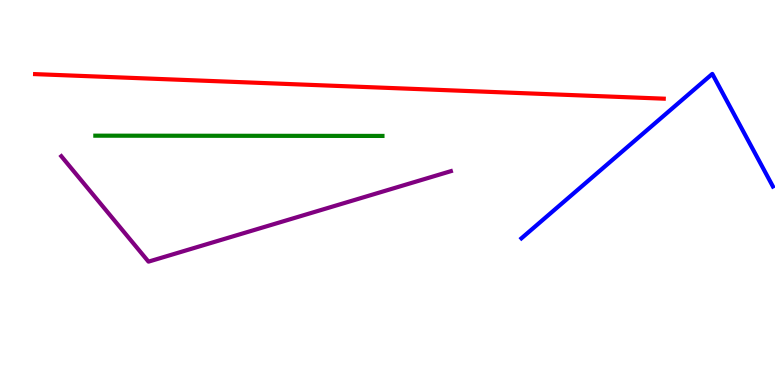[{'lines': ['blue', 'red'], 'intersections': []}, {'lines': ['green', 'red'], 'intersections': []}, {'lines': ['purple', 'red'], 'intersections': []}, {'lines': ['blue', 'green'], 'intersections': []}, {'lines': ['blue', 'purple'], 'intersections': []}, {'lines': ['green', 'purple'], 'intersections': []}]